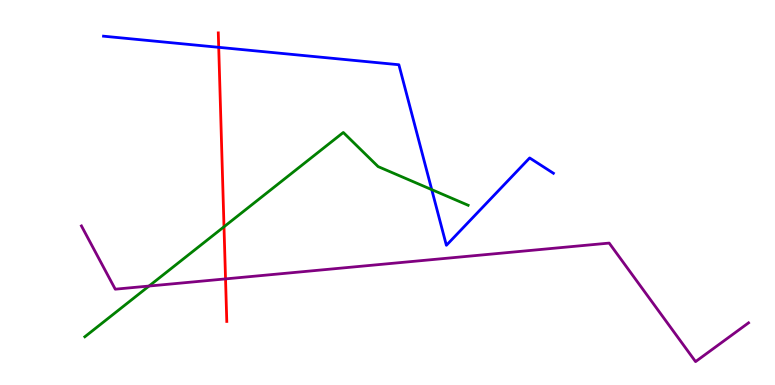[{'lines': ['blue', 'red'], 'intersections': [{'x': 2.82, 'y': 8.77}]}, {'lines': ['green', 'red'], 'intersections': [{'x': 2.89, 'y': 4.11}]}, {'lines': ['purple', 'red'], 'intersections': [{'x': 2.91, 'y': 2.76}]}, {'lines': ['blue', 'green'], 'intersections': [{'x': 5.57, 'y': 5.07}]}, {'lines': ['blue', 'purple'], 'intersections': []}, {'lines': ['green', 'purple'], 'intersections': [{'x': 1.92, 'y': 2.57}]}]